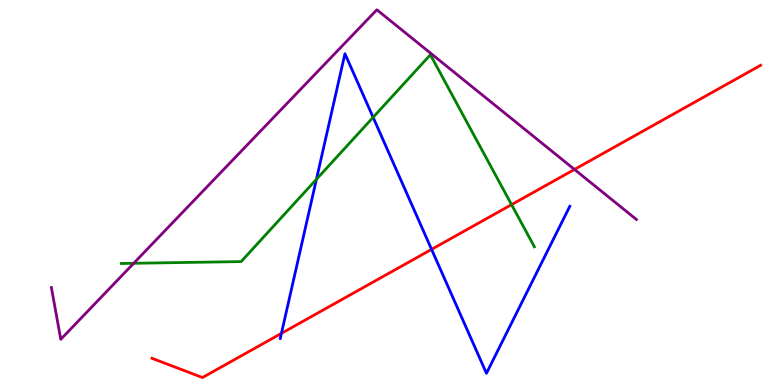[{'lines': ['blue', 'red'], 'intersections': [{'x': 3.63, 'y': 1.34}, {'x': 5.57, 'y': 3.52}]}, {'lines': ['green', 'red'], 'intersections': [{'x': 6.6, 'y': 4.68}]}, {'lines': ['purple', 'red'], 'intersections': [{'x': 7.41, 'y': 5.6}]}, {'lines': ['blue', 'green'], 'intersections': [{'x': 4.08, 'y': 5.34}, {'x': 4.81, 'y': 6.95}]}, {'lines': ['blue', 'purple'], 'intersections': []}, {'lines': ['green', 'purple'], 'intersections': [{'x': 1.73, 'y': 3.16}]}]